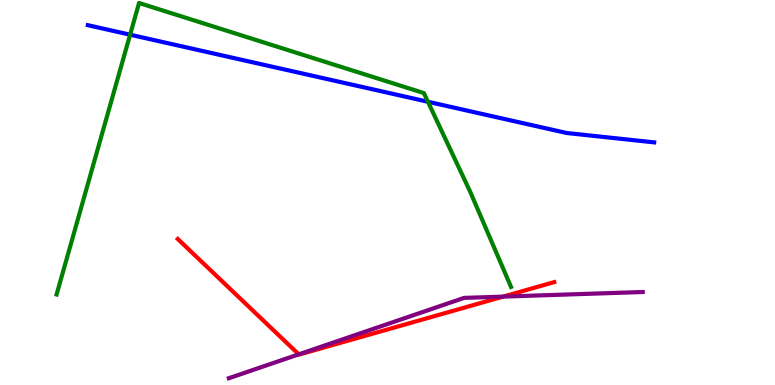[{'lines': ['blue', 'red'], 'intersections': []}, {'lines': ['green', 'red'], 'intersections': []}, {'lines': ['purple', 'red'], 'intersections': [{'x': 3.86, 'y': 0.796}, {'x': 6.49, 'y': 2.3}]}, {'lines': ['blue', 'green'], 'intersections': [{'x': 1.68, 'y': 9.1}, {'x': 5.52, 'y': 7.36}]}, {'lines': ['blue', 'purple'], 'intersections': []}, {'lines': ['green', 'purple'], 'intersections': []}]